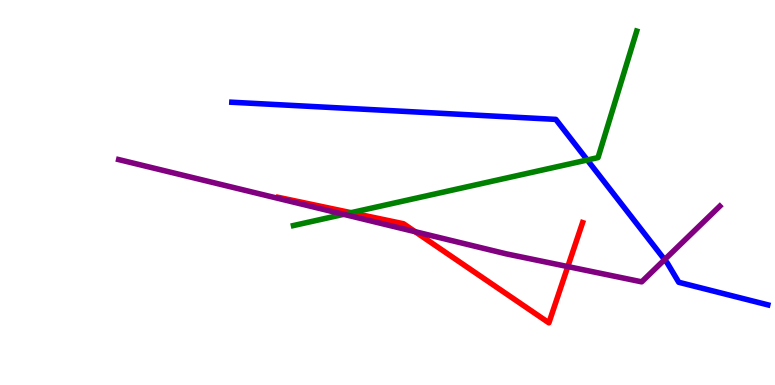[{'lines': ['blue', 'red'], 'intersections': []}, {'lines': ['green', 'red'], 'intersections': [{'x': 4.53, 'y': 4.48}]}, {'lines': ['purple', 'red'], 'intersections': [{'x': 5.36, 'y': 3.98}, {'x': 7.33, 'y': 3.08}]}, {'lines': ['blue', 'green'], 'intersections': [{'x': 7.58, 'y': 5.84}]}, {'lines': ['blue', 'purple'], 'intersections': [{'x': 8.58, 'y': 3.26}]}, {'lines': ['green', 'purple'], 'intersections': [{'x': 4.44, 'y': 4.43}]}]